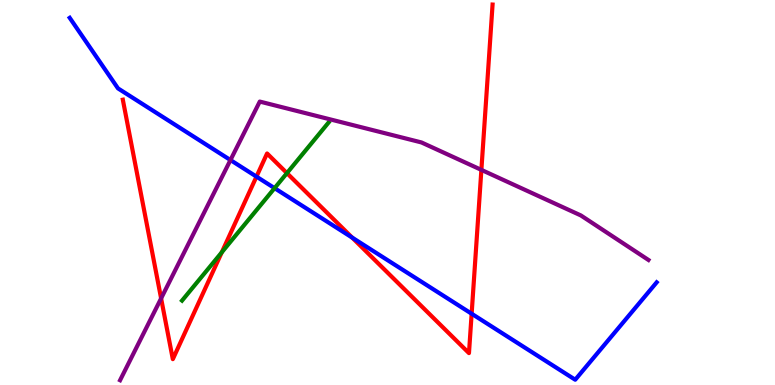[{'lines': ['blue', 'red'], 'intersections': [{'x': 3.31, 'y': 5.41}, {'x': 4.54, 'y': 3.83}, {'x': 6.09, 'y': 1.85}]}, {'lines': ['green', 'red'], 'intersections': [{'x': 2.86, 'y': 3.45}, {'x': 3.7, 'y': 5.5}]}, {'lines': ['purple', 'red'], 'intersections': [{'x': 2.08, 'y': 2.25}, {'x': 6.21, 'y': 5.59}]}, {'lines': ['blue', 'green'], 'intersections': [{'x': 3.54, 'y': 5.11}]}, {'lines': ['blue', 'purple'], 'intersections': [{'x': 2.97, 'y': 5.84}]}, {'lines': ['green', 'purple'], 'intersections': []}]